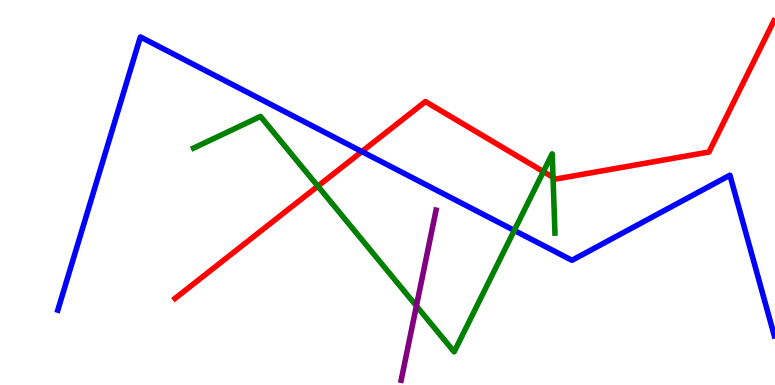[{'lines': ['blue', 'red'], 'intersections': [{'x': 4.67, 'y': 6.06}]}, {'lines': ['green', 'red'], 'intersections': [{'x': 4.1, 'y': 5.16}, {'x': 7.01, 'y': 5.54}, {'x': 7.14, 'y': 5.39}]}, {'lines': ['purple', 'red'], 'intersections': []}, {'lines': ['blue', 'green'], 'intersections': [{'x': 6.64, 'y': 4.01}]}, {'lines': ['blue', 'purple'], 'intersections': []}, {'lines': ['green', 'purple'], 'intersections': [{'x': 5.37, 'y': 2.05}]}]